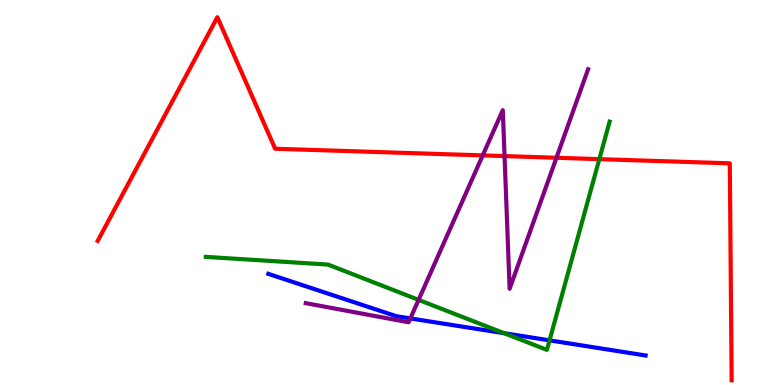[{'lines': ['blue', 'red'], 'intersections': []}, {'lines': ['green', 'red'], 'intersections': [{'x': 7.73, 'y': 5.87}]}, {'lines': ['purple', 'red'], 'intersections': [{'x': 6.23, 'y': 5.96}, {'x': 6.51, 'y': 5.95}, {'x': 7.18, 'y': 5.9}]}, {'lines': ['blue', 'green'], 'intersections': [{'x': 6.5, 'y': 1.35}, {'x': 7.09, 'y': 1.16}]}, {'lines': ['blue', 'purple'], 'intersections': [{'x': 5.29, 'y': 1.73}]}, {'lines': ['green', 'purple'], 'intersections': [{'x': 5.4, 'y': 2.21}]}]